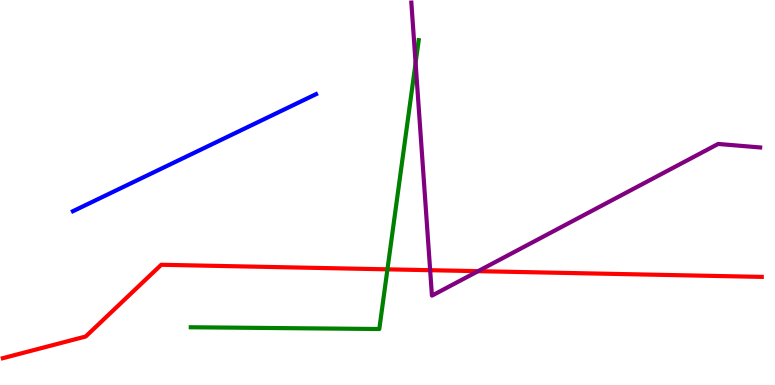[{'lines': ['blue', 'red'], 'intersections': []}, {'lines': ['green', 'red'], 'intersections': [{'x': 5.0, 'y': 3.0}]}, {'lines': ['purple', 'red'], 'intersections': [{'x': 5.55, 'y': 2.98}, {'x': 6.17, 'y': 2.96}]}, {'lines': ['blue', 'green'], 'intersections': []}, {'lines': ['blue', 'purple'], 'intersections': []}, {'lines': ['green', 'purple'], 'intersections': [{'x': 5.36, 'y': 8.36}]}]